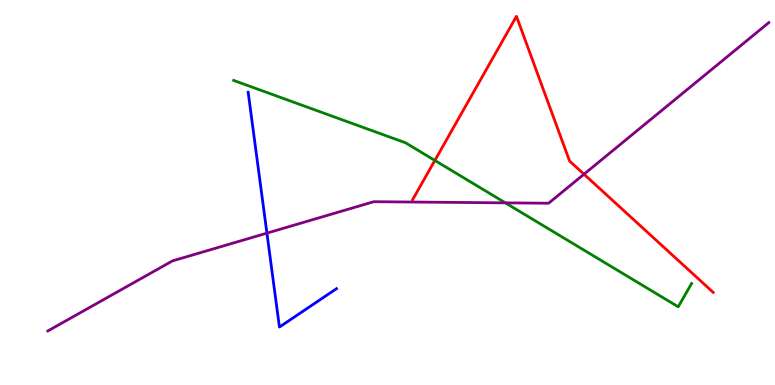[{'lines': ['blue', 'red'], 'intersections': []}, {'lines': ['green', 'red'], 'intersections': [{'x': 5.61, 'y': 5.83}]}, {'lines': ['purple', 'red'], 'intersections': [{'x': 7.54, 'y': 5.47}]}, {'lines': ['blue', 'green'], 'intersections': []}, {'lines': ['blue', 'purple'], 'intersections': [{'x': 3.44, 'y': 3.94}]}, {'lines': ['green', 'purple'], 'intersections': [{'x': 6.52, 'y': 4.73}]}]